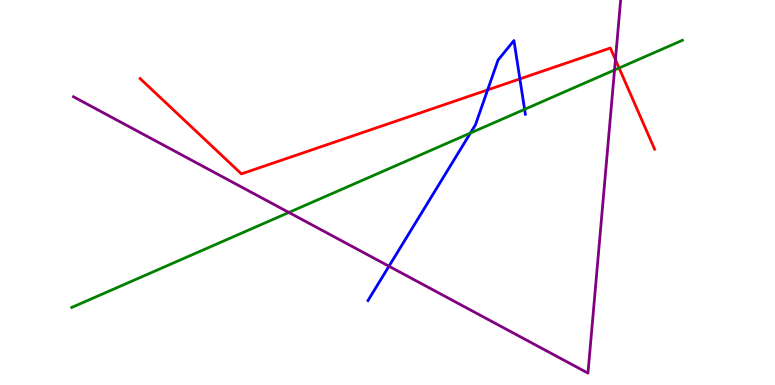[{'lines': ['blue', 'red'], 'intersections': [{'x': 6.29, 'y': 7.67}, {'x': 6.71, 'y': 7.95}]}, {'lines': ['green', 'red'], 'intersections': [{'x': 7.99, 'y': 8.23}]}, {'lines': ['purple', 'red'], 'intersections': [{'x': 7.94, 'y': 8.45}]}, {'lines': ['blue', 'green'], 'intersections': [{'x': 6.07, 'y': 6.54}, {'x': 6.77, 'y': 7.16}]}, {'lines': ['blue', 'purple'], 'intersections': [{'x': 5.02, 'y': 3.08}]}, {'lines': ['green', 'purple'], 'intersections': [{'x': 3.73, 'y': 4.48}, {'x': 7.93, 'y': 8.18}]}]